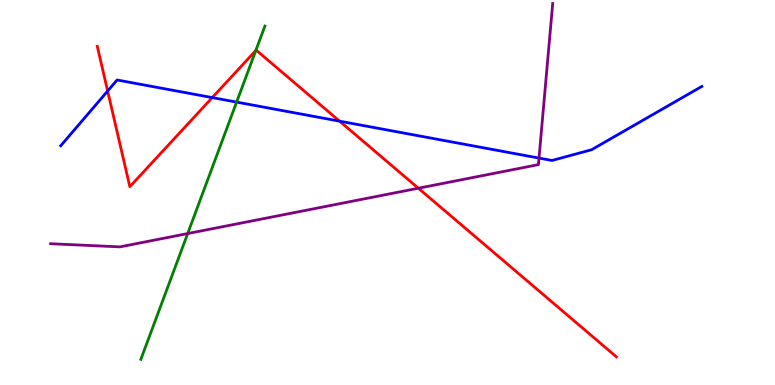[{'lines': ['blue', 'red'], 'intersections': [{'x': 1.39, 'y': 7.64}, {'x': 2.74, 'y': 7.47}, {'x': 4.38, 'y': 6.85}]}, {'lines': ['green', 'red'], 'intersections': [{'x': 3.3, 'y': 8.69}]}, {'lines': ['purple', 'red'], 'intersections': [{'x': 5.4, 'y': 5.11}]}, {'lines': ['blue', 'green'], 'intersections': [{'x': 3.05, 'y': 7.35}]}, {'lines': ['blue', 'purple'], 'intersections': [{'x': 6.95, 'y': 5.89}]}, {'lines': ['green', 'purple'], 'intersections': [{'x': 2.42, 'y': 3.93}]}]